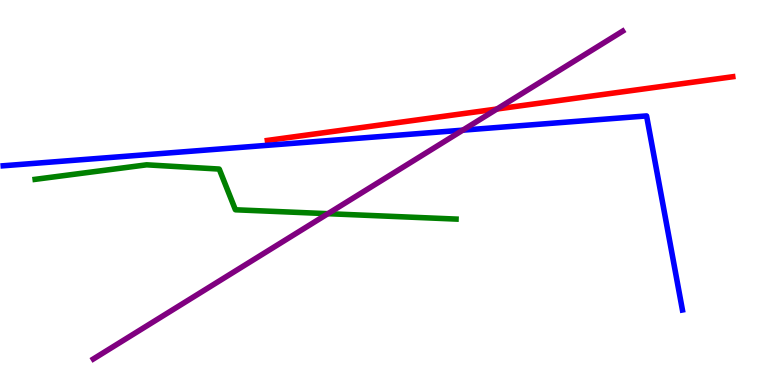[{'lines': ['blue', 'red'], 'intersections': []}, {'lines': ['green', 'red'], 'intersections': []}, {'lines': ['purple', 'red'], 'intersections': [{'x': 6.41, 'y': 7.17}]}, {'lines': ['blue', 'green'], 'intersections': []}, {'lines': ['blue', 'purple'], 'intersections': [{'x': 5.97, 'y': 6.62}]}, {'lines': ['green', 'purple'], 'intersections': [{'x': 4.23, 'y': 4.45}]}]